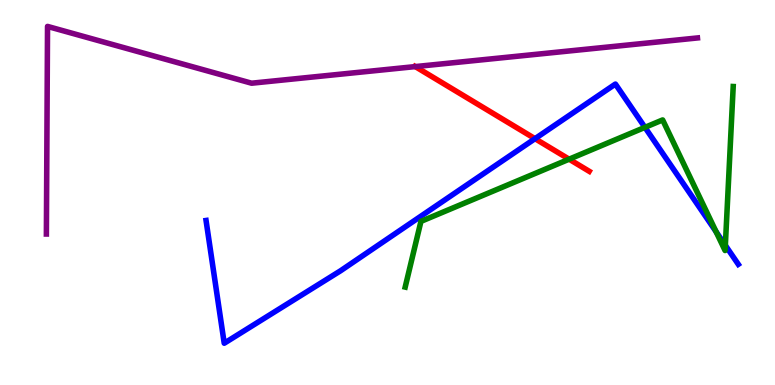[{'lines': ['blue', 'red'], 'intersections': [{'x': 6.9, 'y': 6.4}]}, {'lines': ['green', 'red'], 'intersections': [{'x': 7.34, 'y': 5.87}]}, {'lines': ['purple', 'red'], 'intersections': [{'x': 5.36, 'y': 8.27}]}, {'lines': ['blue', 'green'], 'intersections': [{'x': 8.32, 'y': 6.69}, {'x': 9.24, 'y': 3.98}, {'x': 9.36, 'y': 3.63}]}, {'lines': ['blue', 'purple'], 'intersections': []}, {'lines': ['green', 'purple'], 'intersections': []}]